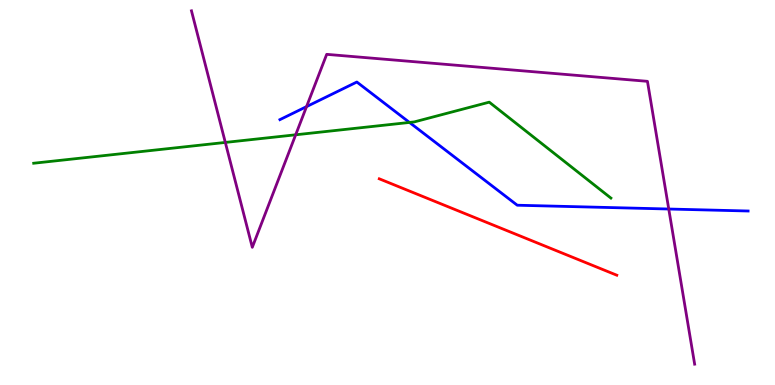[{'lines': ['blue', 'red'], 'intersections': []}, {'lines': ['green', 'red'], 'intersections': []}, {'lines': ['purple', 'red'], 'intersections': []}, {'lines': ['blue', 'green'], 'intersections': [{'x': 5.28, 'y': 6.82}]}, {'lines': ['blue', 'purple'], 'intersections': [{'x': 3.96, 'y': 7.23}, {'x': 8.63, 'y': 4.57}]}, {'lines': ['green', 'purple'], 'intersections': [{'x': 2.91, 'y': 6.3}, {'x': 3.82, 'y': 6.5}]}]